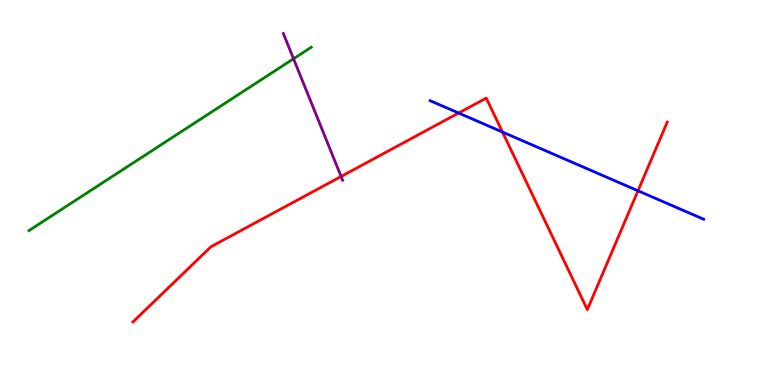[{'lines': ['blue', 'red'], 'intersections': [{'x': 5.92, 'y': 7.06}, {'x': 6.48, 'y': 6.57}, {'x': 8.23, 'y': 5.04}]}, {'lines': ['green', 'red'], 'intersections': []}, {'lines': ['purple', 'red'], 'intersections': [{'x': 4.4, 'y': 5.42}]}, {'lines': ['blue', 'green'], 'intersections': []}, {'lines': ['blue', 'purple'], 'intersections': []}, {'lines': ['green', 'purple'], 'intersections': [{'x': 3.79, 'y': 8.47}]}]